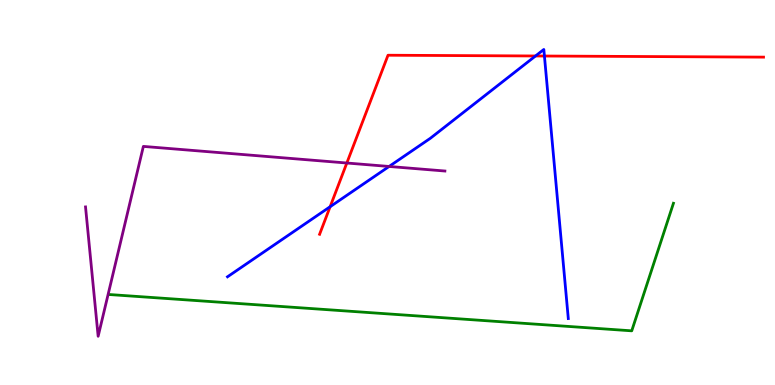[{'lines': ['blue', 'red'], 'intersections': [{'x': 4.26, 'y': 4.63}, {'x': 6.91, 'y': 8.55}, {'x': 7.02, 'y': 8.54}]}, {'lines': ['green', 'red'], 'intersections': []}, {'lines': ['purple', 'red'], 'intersections': [{'x': 4.48, 'y': 5.77}]}, {'lines': ['blue', 'green'], 'intersections': []}, {'lines': ['blue', 'purple'], 'intersections': [{'x': 5.02, 'y': 5.68}]}, {'lines': ['green', 'purple'], 'intersections': []}]